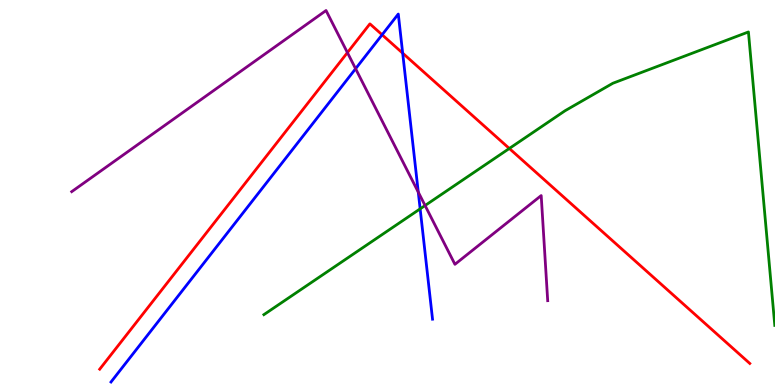[{'lines': ['blue', 'red'], 'intersections': [{'x': 4.93, 'y': 9.1}, {'x': 5.2, 'y': 8.62}]}, {'lines': ['green', 'red'], 'intersections': [{'x': 6.57, 'y': 6.14}]}, {'lines': ['purple', 'red'], 'intersections': [{'x': 4.48, 'y': 8.63}]}, {'lines': ['blue', 'green'], 'intersections': [{'x': 5.42, 'y': 4.58}]}, {'lines': ['blue', 'purple'], 'intersections': [{'x': 4.59, 'y': 8.22}, {'x': 5.4, 'y': 5.01}]}, {'lines': ['green', 'purple'], 'intersections': [{'x': 5.48, 'y': 4.66}]}]